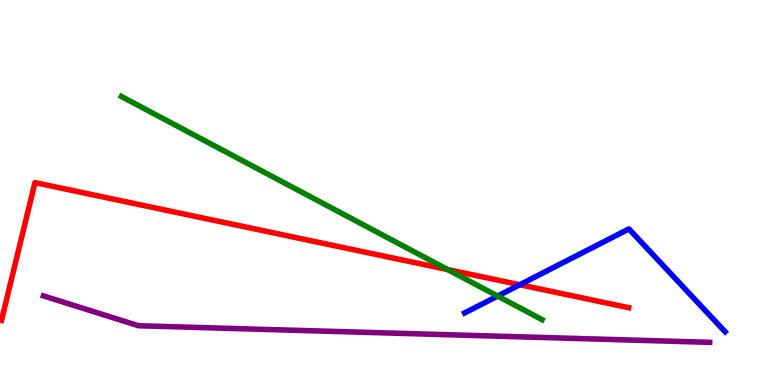[{'lines': ['blue', 'red'], 'intersections': [{'x': 6.71, 'y': 2.6}]}, {'lines': ['green', 'red'], 'intersections': [{'x': 5.78, 'y': 3.0}]}, {'lines': ['purple', 'red'], 'intersections': []}, {'lines': ['blue', 'green'], 'intersections': [{'x': 6.42, 'y': 2.31}]}, {'lines': ['blue', 'purple'], 'intersections': []}, {'lines': ['green', 'purple'], 'intersections': []}]